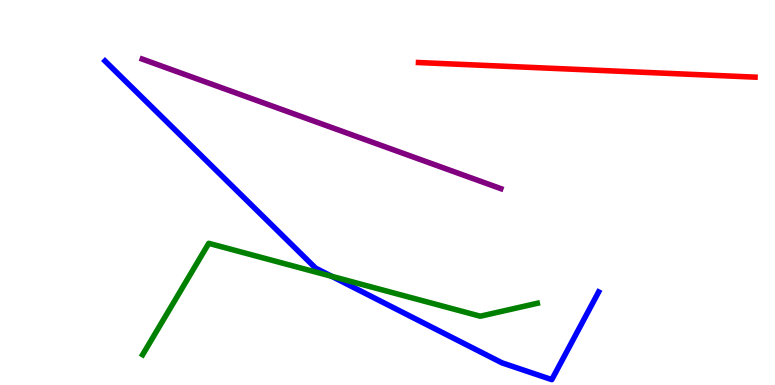[{'lines': ['blue', 'red'], 'intersections': []}, {'lines': ['green', 'red'], 'intersections': []}, {'lines': ['purple', 'red'], 'intersections': []}, {'lines': ['blue', 'green'], 'intersections': [{'x': 4.28, 'y': 2.82}]}, {'lines': ['blue', 'purple'], 'intersections': []}, {'lines': ['green', 'purple'], 'intersections': []}]